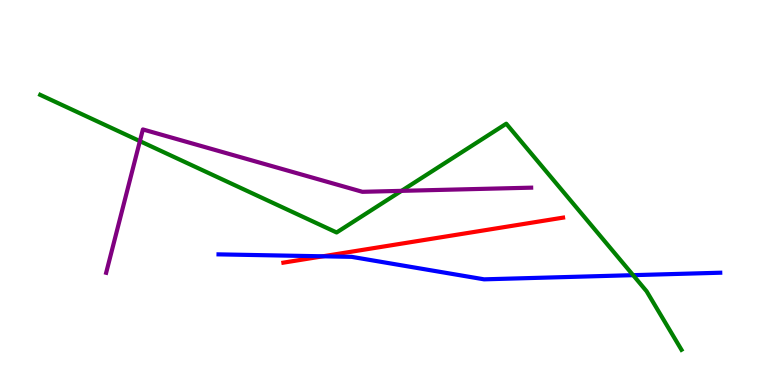[{'lines': ['blue', 'red'], 'intersections': [{'x': 4.17, 'y': 3.34}]}, {'lines': ['green', 'red'], 'intersections': []}, {'lines': ['purple', 'red'], 'intersections': []}, {'lines': ['blue', 'green'], 'intersections': [{'x': 8.17, 'y': 2.85}]}, {'lines': ['blue', 'purple'], 'intersections': []}, {'lines': ['green', 'purple'], 'intersections': [{'x': 1.81, 'y': 6.33}, {'x': 5.18, 'y': 5.04}]}]